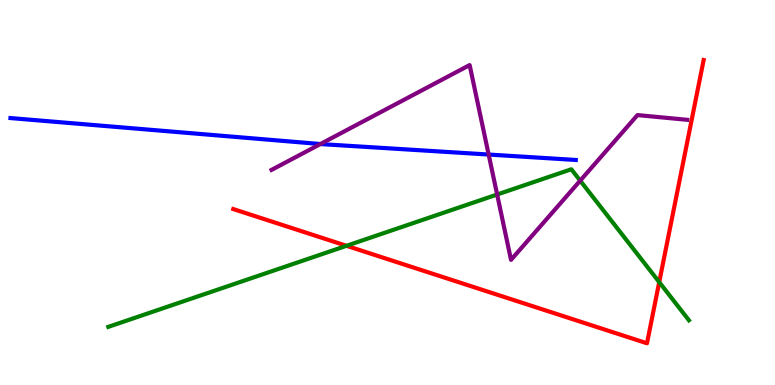[{'lines': ['blue', 'red'], 'intersections': []}, {'lines': ['green', 'red'], 'intersections': [{'x': 4.47, 'y': 3.62}, {'x': 8.51, 'y': 2.67}]}, {'lines': ['purple', 'red'], 'intersections': []}, {'lines': ['blue', 'green'], 'intersections': []}, {'lines': ['blue', 'purple'], 'intersections': [{'x': 4.13, 'y': 6.26}, {'x': 6.31, 'y': 5.99}]}, {'lines': ['green', 'purple'], 'intersections': [{'x': 6.41, 'y': 4.95}, {'x': 7.49, 'y': 5.31}]}]